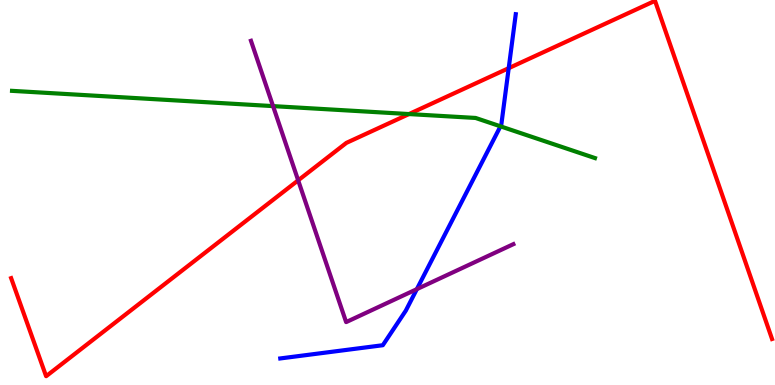[{'lines': ['blue', 'red'], 'intersections': [{'x': 6.56, 'y': 8.23}]}, {'lines': ['green', 'red'], 'intersections': [{'x': 5.28, 'y': 7.04}]}, {'lines': ['purple', 'red'], 'intersections': [{'x': 3.85, 'y': 5.32}]}, {'lines': ['blue', 'green'], 'intersections': [{'x': 6.46, 'y': 6.72}]}, {'lines': ['blue', 'purple'], 'intersections': [{'x': 5.38, 'y': 2.49}]}, {'lines': ['green', 'purple'], 'intersections': [{'x': 3.52, 'y': 7.24}]}]